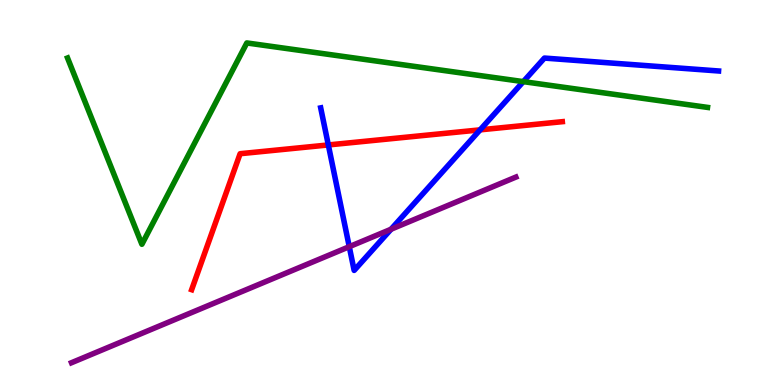[{'lines': ['blue', 'red'], 'intersections': [{'x': 4.24, 'y': 6.24}, {'x': 6.19, 'y': 6.63}]}, {'lines': ['green', 'red'], 'intersections': []}, {'lines': ['purple', 'red'], 'intersections': []}, {'lines': ['blue', 'green'], 'intersections': [{'x': 6.75, 'y': 7.88}]}, {'lines': ['blue', 'purple'], 'intersections': [{'x': 4.51, 'y': 3.59}, {'x': 5.05, 'y': 4.05}]}, {'lines': ['green', 'purple'], 'intersections': []}]